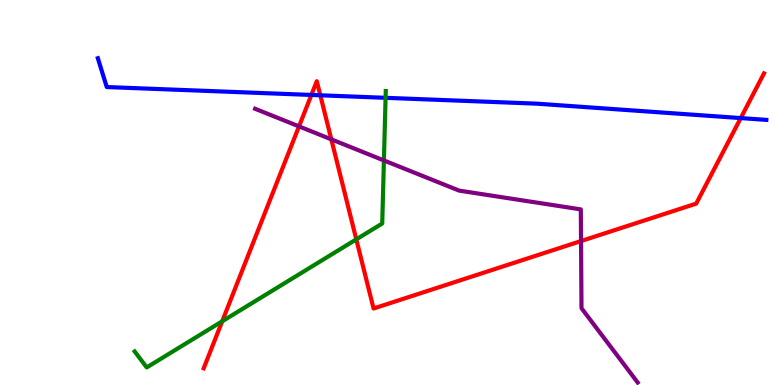[{'lines': ['blue', 'red'], 'intersections': [{'x': 4.02, 'y': 7.53}, {'x': 4.13, 'y': 7.52}, {'x': 9.56, 'y': 6.93}]}, {'lines': ['green', 'red'], 'intersections': [{'x': 2.87, 'y': 1.65}, {'x': 4.6, 'y': 3.78}]}, {'lines': ['purple', 'red'], 'intersections': [{'x': 3.86, 'y': 6.72}, {'x': 4.28, 'y': 6.38}, {'x': 7.5, 'y': 3.74}]}, {'lines': ['blue', 'green'], 'intersections': [{'x': 4.98, 'y': 7.46}]}, {'lines': ['blue', 'purple'], 'intersections': []}, {'lines': ['green', 'purple'], 'intersections': [{'x': 4.95, 'y': 5.83}]}]